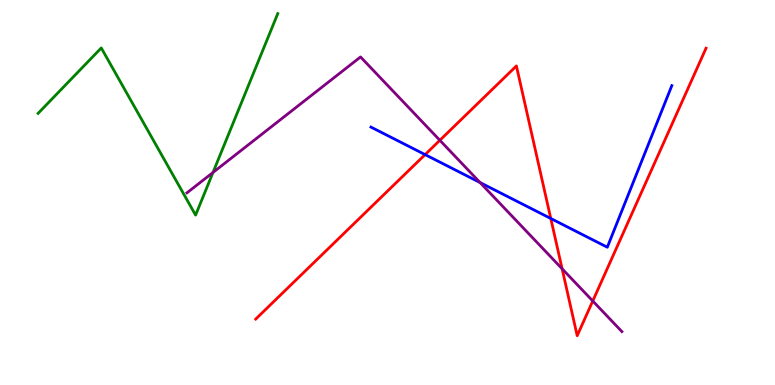[{'lines': ['blue', 'red'], 'intersections': [{'x': 5.49, 'y': 5.98}, {'x': 7.11, 'y': 4.32}]}, {'lines': ['green', 'red'], 'intersections': []}, {'lines': ['purple', 'red'], 'intersections': [{'x': 5.68, 'y': 6.36}, {'x': 7.25, 'y': 3.02}, {'x': 7.65, 'y': 2.18}]}, {'lines': ['blue', 'green'], 'intersections': []}, {'lines': ['blue', 'purple'], 'intersections': [{'x': 6.19, 'y': 5.26}]}, {'lines': ['green', 'purple'], 'intersections': [{'x': 2.75, 'y': 5.52}]}]